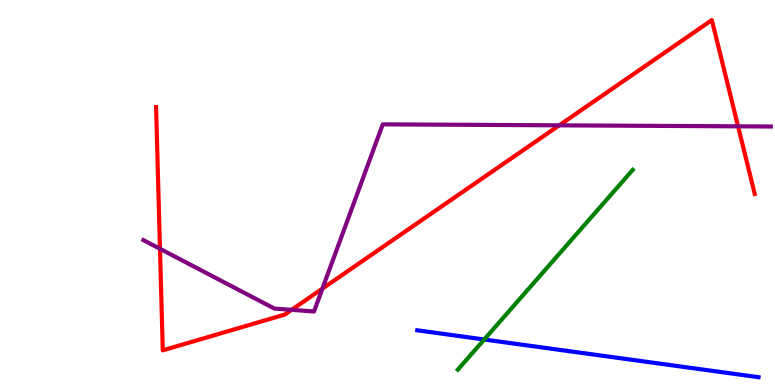[{'lines': ['blue', 'red'], 'intersections': []}, {'lines': ['green', 'red'], 'intersections': []}, {'lines': ['purple', 'red'], 'intersections': [{'x': 2.06, 'y': 3.54}, {'x': 3.76, 'y': 1.95}, {'x': 4.16, 'y': 2.5}, {'x': 7.22, 'y': 6.74}, {'x': 9.52, 'y': 6.72}]}, {'lines': ['blue', 'green'], 'intersections': [{'x': 6.25, 'y': 1.18}]}, {'lines': ['blue', 'purple'], 'intersections': []}, {'lines': ['green', 'purple'], 'intersections': []}]